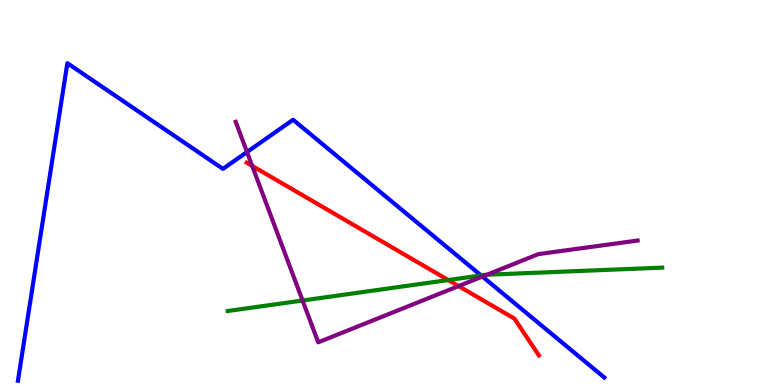[{'lines': ['blue', 'red'], 'intersections': []}, {'lines': ['green', 'red'], 'intersections': [{'x': 5.78, 'y': 2.73}]}, {'lines': ['purple', 'red'], 'intersections': [{'x': 3.25, 'y': 5.69}, {'x': 5.92, 'y': 2.57}]}, {'lines': ['blue', 'green'], 'intersections': [{'x': 6.21, 'y': 2.85}]}, {'lines': ['blue', 'purple'], 'intersections': [{'x': 3.19, 'y': 6.05}, {'x': 6.22, 'y': 2.82}]}, {'lines': ['green', 'purple'], 'intersections': [{'x': 3.9, 'y': 2.19}, {'x': 6.28, 'y': 2.86}]}]